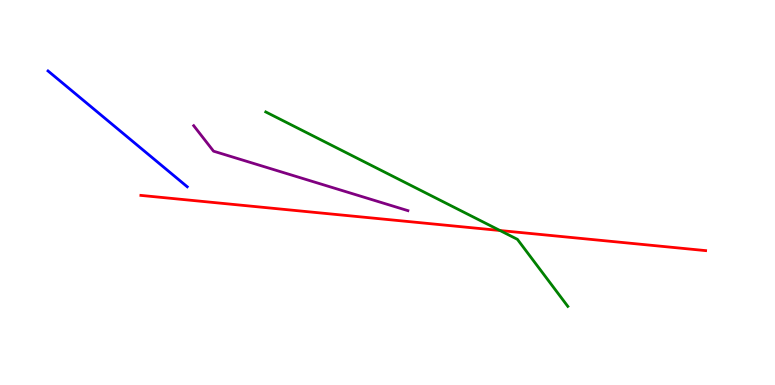[{'lines': ['blue', 'red'], 'intersections': []}, {'lines': ['green', 'red'], 'intersections': [{'x': 6.45, 'y': 4.01}]}, {'lines': ['purple', 'red'], 'intersections': []}, {'lines': ['blue', 'green'], 'intersections': []}, {'lines': ['blue', 'purple'], 'intersections': []}, {'lines': ['green', 'purple'], 'intersections': []}]